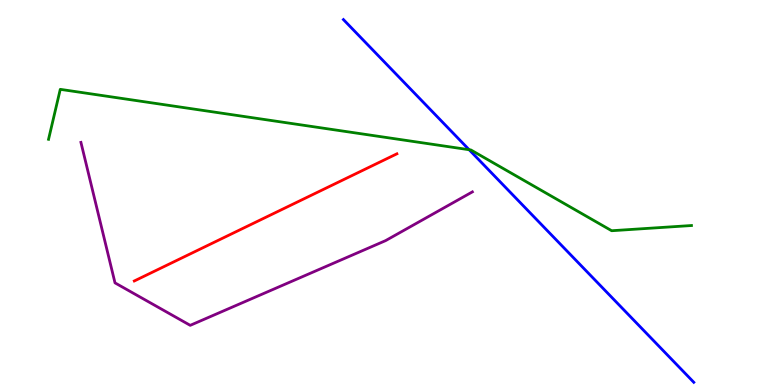[{'lines': ['blue', 'red'], 'intersections': []}, {'lines': ['green', 'red'], 'intersections': []}, {'lines': ['purple', 'red'], 'intersections': []}, {'lines': ['blue', 'green'], 'intersections': [{'x': 6.05, 'y': 6.11}]}, {'lines': ['blue', 'purple'], 'intersections': []}, {'lines': ['green', 'purple'], 'intersections': []}]